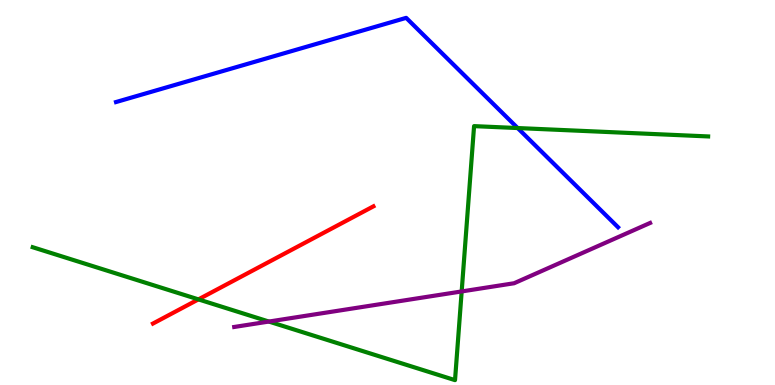[{'lines': ['blue', 'red'], 'intersections': []}, {'lines': ['green', 'red'], 'intersections': [{'x': 2.56, 'y': 2.22}]}, {'lines': ['purple', 'red'], 'intersections': []}, {'lines': ['blue', 'green'], 'intersections': [{'x': 6.68, 'y': 6.67}]}, {'lines': ['blue', 'purple'], 'intersections': []}, {'lines': ['green', 'purple'], 'intersections': [{'x': 3.47, 'y': 1.65}, {'x': 5.96, 'y': 2.43}]}]